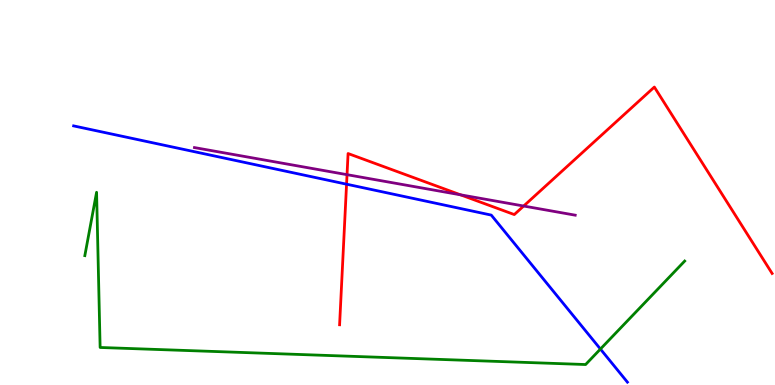[{'lines': ['blue', 'red'], 'intersections': [{'x': 4.47, 'y': 5.22}]}, {'lines': ['green', 'red'], 'intersections': []}, {'lines': ['purple', 'red'], 'intersections': [{'x': 4.48, 'y': 5.46}, {'x': 5.94, 'y': 4.94}, {'x': 6.76, 'y': 4.65}]}, {'lines': ['blue', 'green'], 'intersections': [{'x': 7.75, 'y': 0.934}]}, {'lines': ['blue', 'purple'], 'intersections': []}, {'lines': ['green', 'purple'], 'intersections': []}]